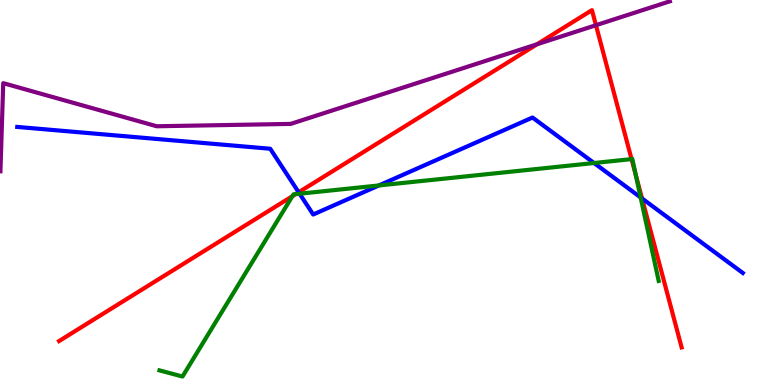[{'lines': ['blue', 'red'], 'intersections': [{'x': 3.85, 'y': 5.01}, {'x': 8.28, 'y': 4.85}]}, {'lines': ['green', 'red'], 'intersections': [{'x': 3.77, 'y': 4.9}, {'x': 3.82, 'y': 4.96}, {'x': 8.15, 'y': 5.87}, {'x': 8.2, 'y': 5.45}]}, {'lines': ['purple', 'red'], 'intersections': [{'x': 6.93, 'y': 8.85}, {'x': 7.69, 'y': 9.35}]}, {'lines': ['blue', 'green'], 'intersections': [{'x': 3.87, 'y': 4.97}, {'x': 4.89, 'y': 5.18}, {'x': 7.67, 'y': 5.77}, {'x': 8.27, 'y': 4.87}]}, {'lines': ['blue', 'purple'], 'intersections': []}, {'lines': ['green', 'purple'], 'intersections': []}]